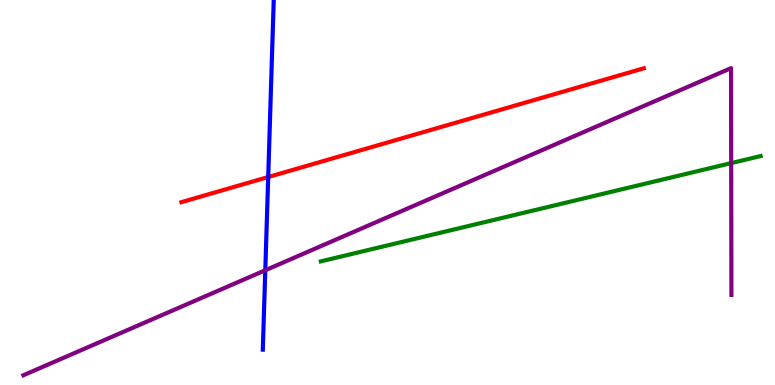[{'lines': ['blue', 'red'], 'intersections': [{'x': 3.46, 'y': 5.4}]}, {'lines': ['green', 'red'], 'intersections': []}, {'lines': ['purple', 'red'], 'intersections': []}, {'lines': ['blue', 'green'], 'intersections': []}, {'lines': ['blue', 'purple'], 'intersections': [{'x': 3.42, 'y': 2.98}]}, {'lines': ['green', 'purple'], 'intersections': [{'x': 9.43, 'y': 5.76}]}]